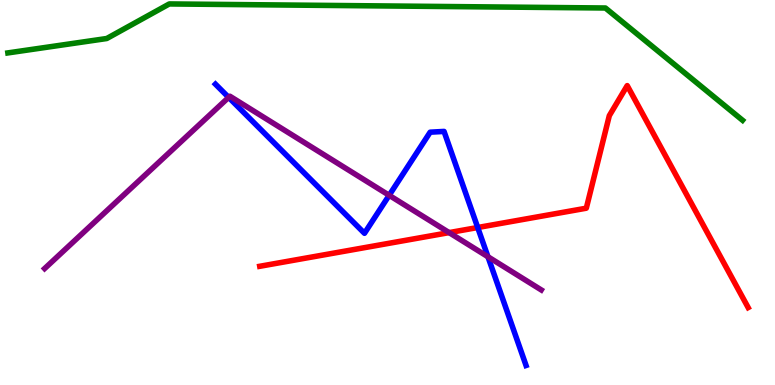[{'lines': ['blue', 'red'], 'intersections': [{'x': 6.16, 'y': 4.09}]}, {'lines': ['green', 'red'], 'intersections': []}, {'lines': ['purple', 'red'], 'intersections': [{'x': 5.8, 'y': 3.96}]}, {'lines': ['blue', 'green'], 'intersections': []}, {'lines': ['blue', 'purple'], 'intersections': [{'x': 2.95, 'y': 7.47}, {'x': 5.02, 'y': 4.93}, {'x': 6.3, 'y': 3.33}]}, {'lines': ['green', 'purple'], 'intersections': []}]